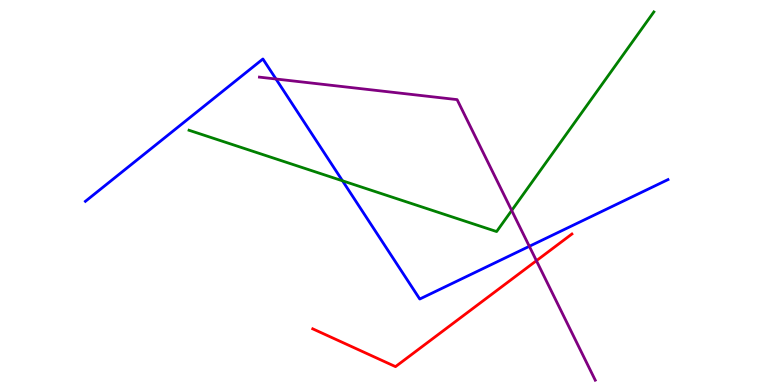[{'lines': ['blue', 'red'], 'intersections': []}, {'lines': ['green', 'red'], 'intersections': []}, {'lines': ['purple', 'red'], 'intersections': [{'x': 6.92, 'y': 3.23}]}, {'lines': ['blue', 'green'], 'intersections': [{'x': 4.42, 'y': 5.3}]}, {'lines': ['blue', 'purple'], 'intersections': [{'x': 3.56, 'y': 7.95}, {'x': 6.83, 'y': 3.6}]}, {'lines': ['green', 'purple'], 'intersections': [{'x': 6.6, 'y': 4.53}]}]